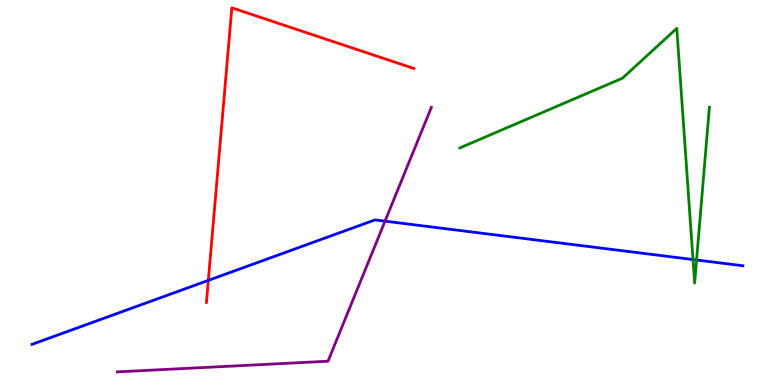[{'lines': ['blue', 'red'], 'intersections': [{'x': 2.69, 'y': 2.72}]}, {'lines': ['green', 'red'], 'intersections': []}, {'lines': ['purple', 'red'], 'intersections': []}, {'lines': ['blue', 'green'], 'intersections': [{'x': 8.94, 'y': 3.26}, {'x': 8.99, 'y': 3.25}]}, {'lines': ['blue', 'purple'], 'intersections': [{'x': 4.97, 'y': 4.26}]}, {'lines': ['green', 'purple'], 'intersections': []}]